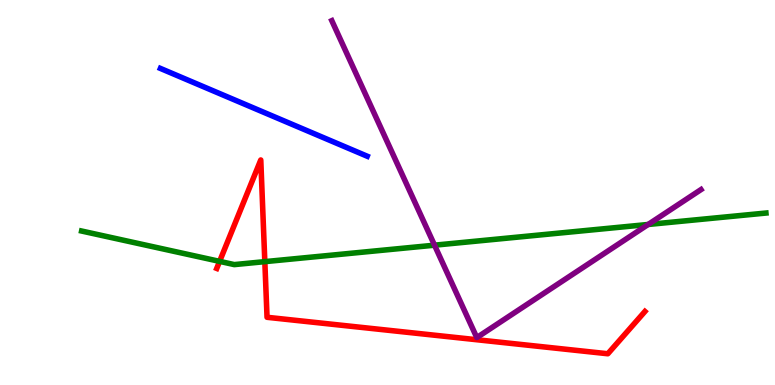[{'lines': ['blue', 'red'], 'intersections': []}, {'lines': ['green', 'red'], 'intersections': [{'x': 2.83, 'y': 3.21}, {'x': 3.42, 'y': 3.2}]}, {'lines': ['purple', 'red'], 'intersections': []}, {'lines': ['blue', 'green'], 'intersections': []}, {'lines': ['blue', 'purple'], 'intersections': []}, {'lines': ['green', 'purple'], 'intersections': [{'x': 5.61, 'y': 3.63}, {'x': 8.36, 'y': 4.17}]}]